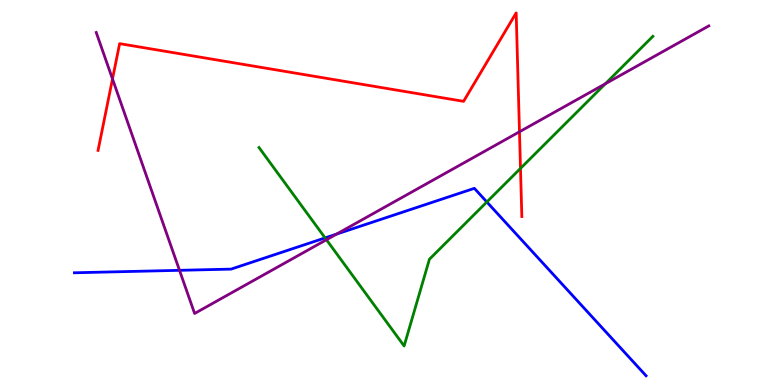[{'lines': ['blue', 'red'], 'intersections': []}, {'lines': ['green', 'red'], 'intersections': [{'x': 6.72, 'y': 5.63}]}, {'lines': ['purple', 'red'], 'intersections': [{'x': 1.45, 'y': 7.95}, {'x': 6.7, 'y': 6.58}]}, {'lines': ['blue', 'green'], 'intersections': [{'x': 4.19, 'y': 3.82}, {'x': 6.28, 'y': 4.75}]}, {'lines': ['blue', 'purple'], 'intersections': [{'x': 2.32, 'y': 2.98}, {'x': 4.34, 'y': 3.92}]}, {'lines': ['green', 'purple'], 'intersections': [{'x': 4.21, 'y': 3.77}, {'x': 7.81, 'y': 7.82}]}]